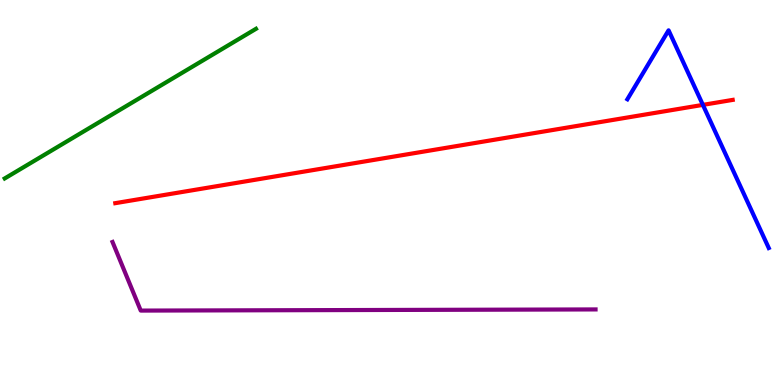[{'lines': ['blue', 'red'], 'intersections': [{'x': 9.07, 'y': 7.28}]}, {'lines': ['green', 'red'], 'intersections': []}, {'lines': ['purple', 'red'], 'intersections': []}, {'lines': ['blue', 'green'], 'intersections': []}, {'lines': ['blue', 'purple'], 'intersections': []}, {'lines': ['green', 'purple'], 'intersections': []}]